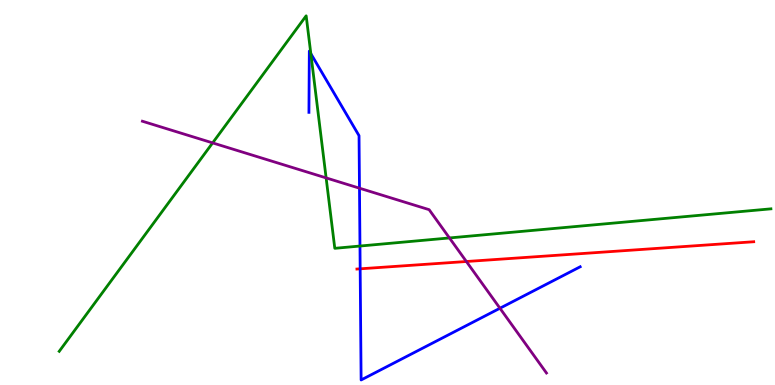[{'lines': ['blue', 'red'], 'intersections': [{'x': 4.65, 'y': 3.02}]}, {'lines': ['green', 'red'], 'intersections': []}, {'lines': ['purple', 'red'], 'intersections': [{'x': 6.02, 'y': 3.21}]}, {'lines': ['blue', 'green'], 'intersections': [{'x': 4.01, 'y': 8.61}, {'x': 4.64, 'y': 3.61}]}, {'lines': ['blue', 'purple'], 'intersections': [{'x': 4.64, 'y': 5.11}, {'x': 6.45, 'y': 1.99}]}, {'lines': ['green', 'purple'], 'intersections': [{'x': 2.74, 'y': 6.29}, {'x': 4.21, 'y': 5.38}, {'x': 5.8, 'y': 3.82}]}]